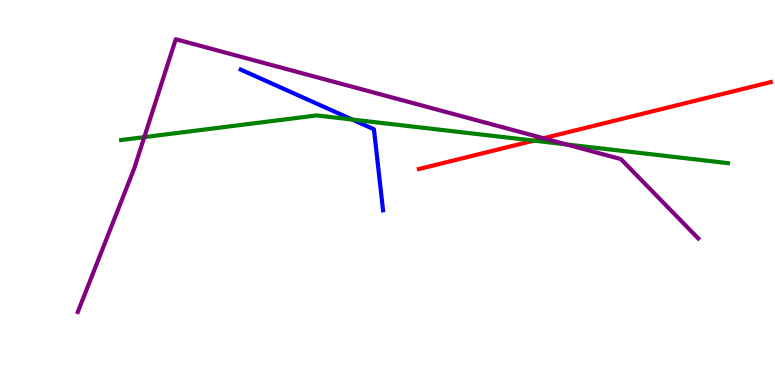[{'lines': ['blue', 'red'], 'intersections': []}, {'lines': ['green', 'red'], 'intersections': [{'x': 6.89, 'y': 6.35}]}, {'lines': ['purple', 'red'], 'intersections': [{'x': 7.01, 'y': 6.41}]}, {'lines': ['blue', 'green'], 'intersections': [{'x': 4.55, 'y': 6.89}]}, {'lines': ['blue', 'purple'], 'intersections': []}, {'lines': ['green', 'purple'], 'intersections': [{'x': 1.86, 'y': 6.44}, {'x': 7.31, 'y': 6.25}]}]